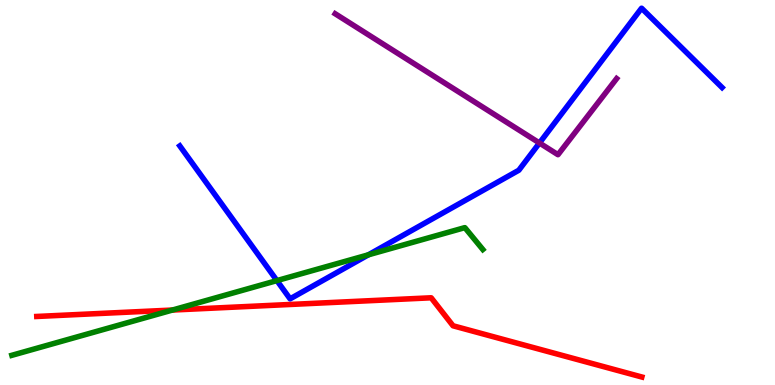[{'lines': ['blue', 'red'], 'intersections': []}, {'lines': ['green', 'red'], 'intersections': [{'x': 2.22, 'y': 1.95}]}, {'lines': ['purple', 'red'], 'intersections': []}, {'lines': ['blue', 'green'], 'intersections': [{'x': 3.57, 'y': 2.71}, {'x': 4.75, 'y': 3.38}]}, {'lines': ['blue', 'purple'], 'intersections': [{'x': 6.96, 'y': 6.29}]}, {'lines': ['green', 'purple'], 'intersections': []}]